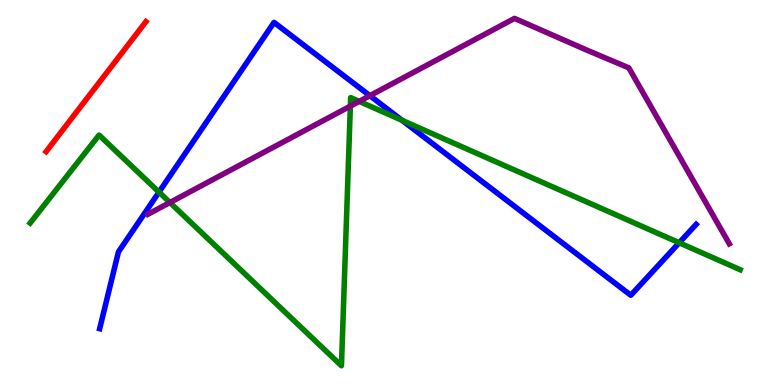[{'lines': ['blue', 'red'], 'intersections': []}, {'lines': ['green', 'red'], 'intersections': []}, {'lines': ['purple', 'red'], 'intersections': []}, {'lines': ['blue', 'green'], 'intersections': [{'x': 2.05, 'y': 5.01}, {'x': 5.19, 'y': 6.87}, {'x': 8.76, 'y': 3.69}]}, {'lines': ['blue', 'purple'], 'intersections': [{'x': 4.77, 'y': 7.51}]}, {'lines': ['green', 'purple'], 'intersections': [{'x': 2.19, 'y': 4.74}, {'x': 4.52, 'y': 7.24}, {'x': 4.63, 'y': 7.37}]}]